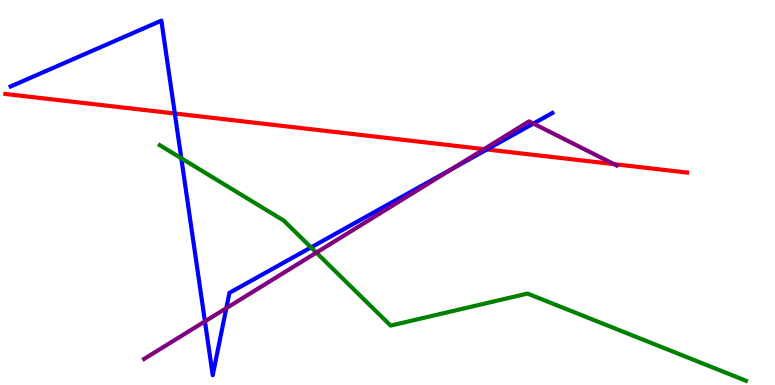[{'lines': ['blue', 'red'], 'intersections': [{'x': 2.26, 'y': 7.05}, {'x': 6.28, 'y': 6.12}]}, {'lines': ['green', 'red'], 'intersections': []}, {'lines': ['purple', 'red'], 'intersections': [{'x': 6.25, 'y': 6.13}, {'x': 7.92, 'y': 5.74}]}, {'lines': ['blue', 'green'], 'intersections': [{'x': 2.34, 'y': 5.89}, {'x': 4.01, 'y': 3.57}]}, {'lines': ['blue', 'purple'], 'intersections': [{'x': 2.64, 'y': 1.65}, {'x': 2.92, 'y': 1.99}, {'x': 5.83, 'y': 5.62}, {'x': 6.88, 'y': 6.79}]}, {'lines': ['green', 'purple'], 'intersections': [{'x': 4.08, 'y': 3.44}]}]